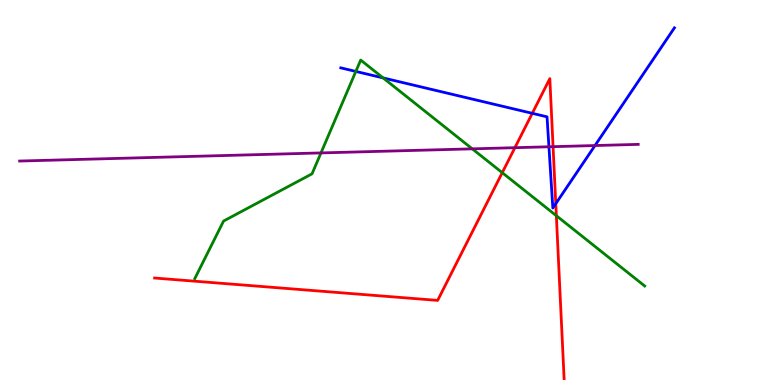[{'lines': ['blue', 'red'], 'intersections': [{'x': 6.87, 'y': 7.06}, {'x': 7.17, 'y': 4.71}]}, {'lines': ['green', 'red'], 'intersections': [{'x': 6.48, 'y': 5.51}, {'x': 7.18, 'y': 4.4}]}, {'lines': ['purple', 'red'], 'intersections': [{'x': 6.64, 'y': 6.16}, {'x': 7.14, 'y': 6.19}]}, {'lines': ['blue', 'green'], 'intersections': [{'x': 4.59, 'y': 8.14}, {'x': 4.94, 'y': 7.98}]}, {'lines': ['blue', 'purple'], 'intersections': [{'x': 7.08, 'y': 6.19}, {'x': 7.68, 'y': 6.22}]}, {'lines': ['green', 'purple'], 'intersections': [{'x': 4.14, 'y': 6.03}, {'x': 6.09, 'y': 6.13}]}]